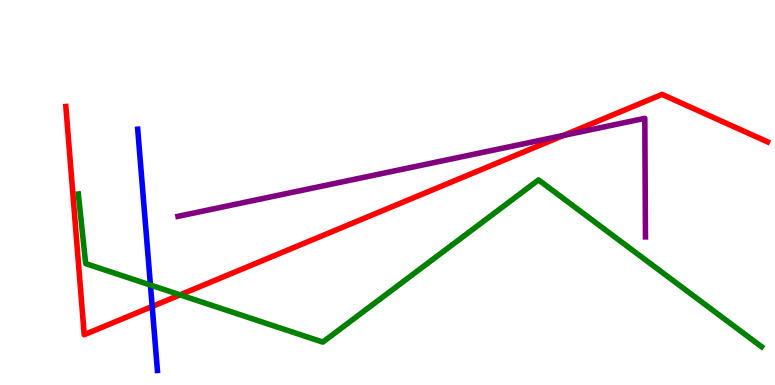[{'lines': ['blue', 'red'], 'intersections': [{'x': 1.96, 'y': 2.04}]}, {'lines': ['green', 'red'], 'intersections': [{'x': 2.32, 'y': 2.34}]}, {'lines': ['purple', 'red'], 'intersections': [{'x': 7.27, 'y': 6.48}]}, {'lines': ['blue', 'green'], 'intersections': [{'x': 1.94, 'y': 2.6}]}, {'lines': ['blue', 'purple'], 'intersections': []}, {'lines': ['green', 'purple'], 'intersections': []}]